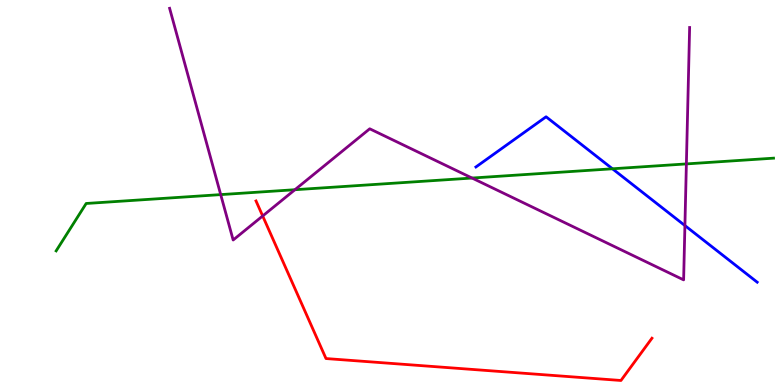[{'lines': ['blue', 'red'], 'intersections': []}, {'lines': ['green', 'red'], 'intersections': []}, {'lines': ['purple', 'red'], 'intersections': [{'x': 3.39, 'y': 4.39}]}, {'lines': ['blue', 'green'], 'intersections': [{'x': 7.9, 'y': 5.62}]}, {'lines': ['blue', 'purple'], 'intersections': [{'x': 8.84, 'y': 4.14}]}, {'lines': ['green', 'purple'], 'intersections': [{'x': 2.85, 'y': 4.95}, {'x': 3.81, 'y': 5.07}, {'x': 6.09, 'y': 5.38}, {'x': 8.86, 'y': 5.74}]}]